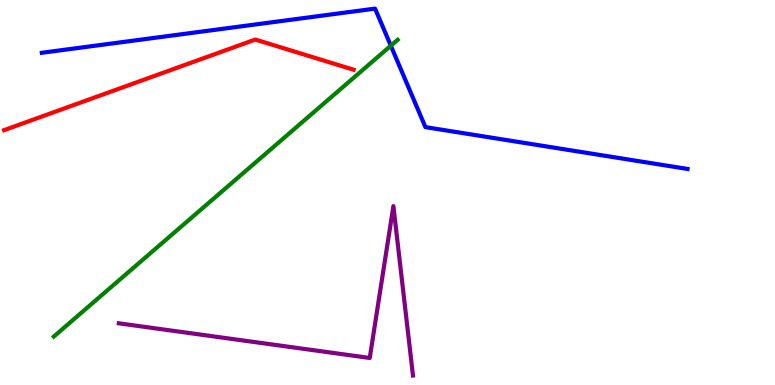[{'lines': ['blue', 'red'], 'intersections': []}, {'lines': ['green', 'red'], 'intersections': []}, {'lines': ['purple', 'red'], 'intersections': []}, {'lines': ['blue', 'green'], 'intersections': [{'x': 5.04, 'y': 8.81}]}, {'lines': ['blue', 'purple'], 'intersections': []}, {'lines': ['green', 'purple'], 'intersections': []}]